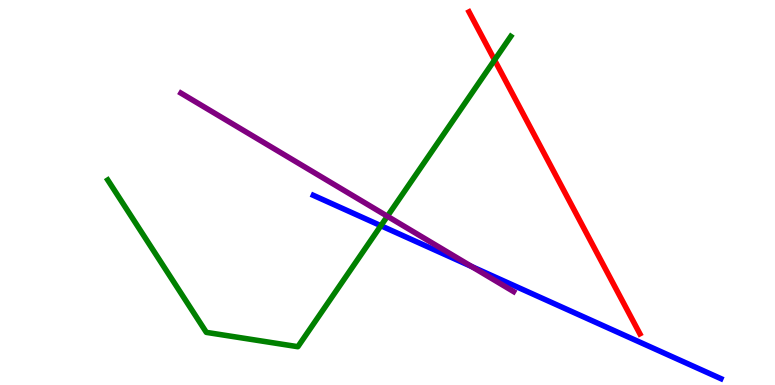[{'lines': ['blue', 'red'], 'intersections': []}, {'lines': ['green', 'red'], 'intersections': [{'x': 6.38, 'y': 8.44}]}, {'lines': ['purple', 'red'], 'intersections': []}, {'lines': ['blue', 'green'], 'intersections': [{'x': 4.91, 'y': 4.14}]}, {'lines': ['blue', 'purple'], 'intersections': [{'x': 6.09, 'y': 3.08}]}, {'lines': ['green', 'purple'], 'intersections': [{'x': 5.0, 'y': 4.38}]}]